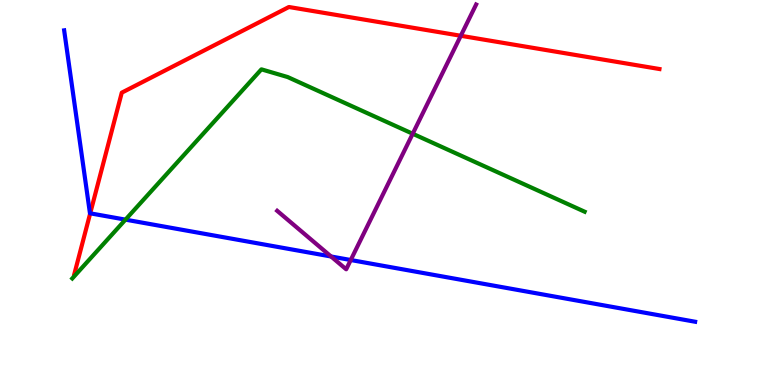[{'lines': ['blue', 'red'], 'intersections': [{'x': 1.16, 'y': 4.46}]}, {'lines': ['green', 'red'], 'intersections': []}, {'lines': ['purple', 'red'], 'intersections': [{'x': 5.95, 'y': 9.07}]}, {'lines': ['blue', 'green'], 'intersections': [{'x': 1.62, 'y': 4.3}]}, {'lines': ['blue', 'purple'], 'intersections': [{'x': 4.27, 'y': 3.34}, {'x': 4.53, 'y': 3.25}]}, {'lines': ['green', 'purple'], 'intersections': [{'x': 5.33, 'y': 6.53}]}]